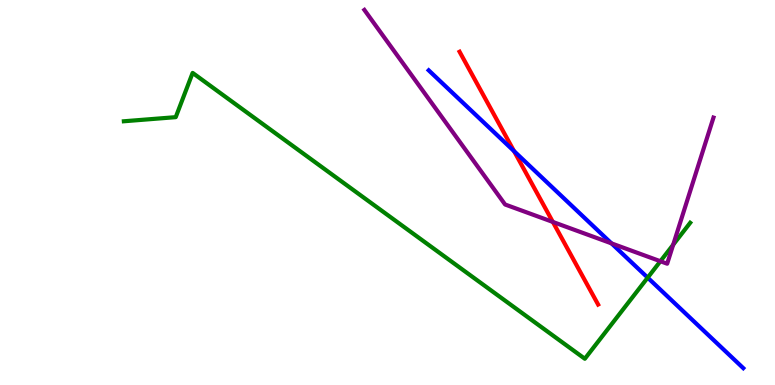[{'lines': ['blue', 'red'], 'intersections': [{'x': 6.63, 'y': 6.07}]}, {'lines': ['green', 'red'], 'intersections': []}, {'lines': ['purple', 'red'], 'intersections': [{'x': 7.13, 'y': 4.24}]}, {'lines': ['blue', 'green'], 'intersections': [{'x': 8.36, 'y': 2.79}]}, {'lines': ['blue', 'purple'], 'intersections': [{'x': 7.89, 'y': 3.68}]}, {'lines': ['green', 'purple'], 'intersections': [{'x': 8.52, 'y': 3.21}, {'x': 8.69, 'y': 3.64}]}]